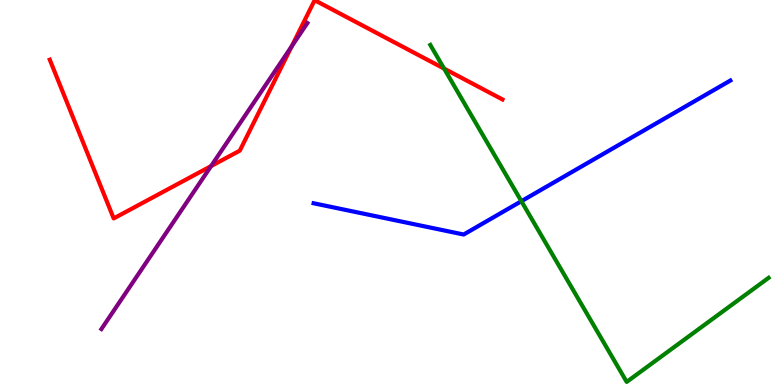[{'lines': ['blue', 'red'], 'intersections': []}, {'lines': ['green', 'red'], 'intersections': [{'x': 5.73, 'y': 8.22}]}, {'lines': ['purple', 'red'], 'intersections': [{'x': 2.72, 'y': 5.69}, {'x': 3.76, 'y': 8.8}]}, {'lines': ['blue', 'green'], 'intersections': [{'x': 6.73, 'y': 4.77}]}, {'lines': ['blue', 'purple'], 'intersections': []}, {'lines': ['green', 'purple'], 'intersections': []}]